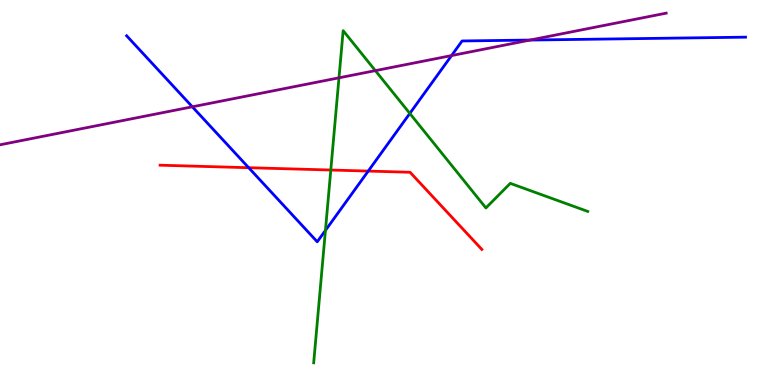[{'lines': ['blue', 'red'], 'intersections': [{'x': 3.21, 'y': 5.64}, {'x': 4.75, 'y': 5.56}]}, {'lines': ['green', 'red'], 'intersections': [{'x': 4.27, 'y': 5.58}]}, {'lines': ['purple', 'red'], 'intersections': []}, {'lines': ['blue', 'green'], 'intersections': [{'x': 4.2, 'y': 4.02}, {'x': 5.29, 'y': 7.05}]}, {'lines': ['blue', 'purple'], 'intersections': [{'x': 2.48, 'y': 7.23}, {'x': 5.83, 'y': 8.56}, {'x': 6.84, 'y': 8.96}]}, {'lines': ['green', 'purple'], 'intersections': [{'x': 4.37, 'y': 7.98}, {'x': 4.84, 'y': 8.17}]}]